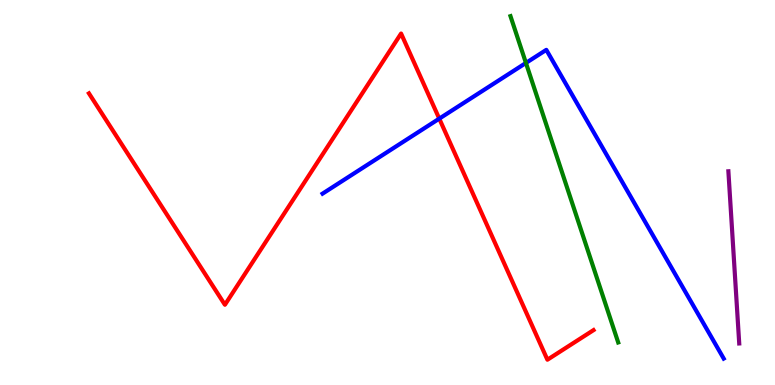[{'lines': ['blue', 'red'], 'intersections': [{'x': 5.67, 'y': 6.92}]}, {'lines': ['green', 'red'], 'intersections': []}, {'lines': ['purple', 'red'], 'intersections': []}, {'lines': ['blue', 'green'], 'intersections': [{'x': 6.79, 'y': 8.36}]}, {'lines': ['blue', 'purple'], 'intersections': []}, {'lines': ['green', 'purple'], 'intersections': []}]